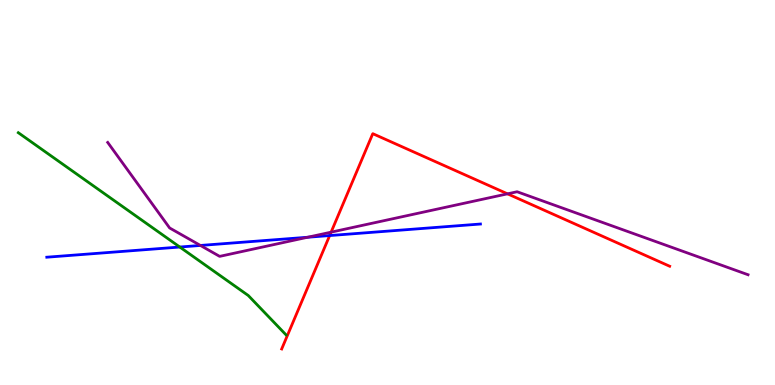[{'lines': ['blue', 'red'], 'intersections': [{'x': 4.25, 'y': 3.88}]}, {'lines': ['green', 'red'], 'intersections': []}, {'lines': ['purple', 'red'], 'intersections': [{'x': 4.27, 'y': 3.97}, {'x': 6.55, 'y': 4.97}]}, {'lines': ['blue', 'green'], 'intersections': [{'x': 2.32, 'y': 3.58}]}, {'lines': ['blue', 'purple'], 'intersections': [{'x': 2.59, 'y': 3.62}, {'x': 3.97, 'y': 3.84}]}, {'lines': ['green', 'purple'], 'intersections': []}]